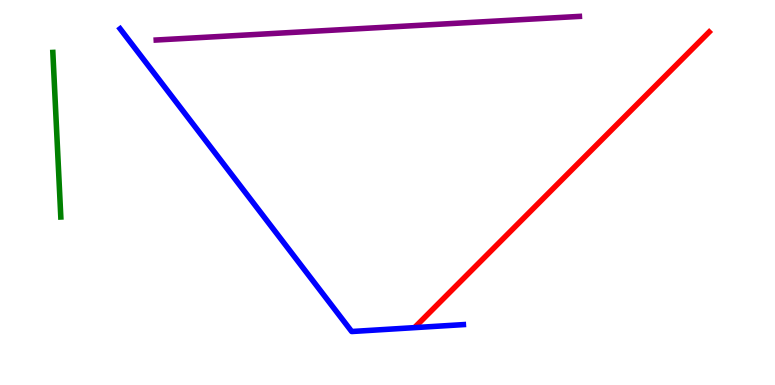[{'lines': ['blue', 'red'], 'intersections': []}, {'lines': ['green', 'red'], 'intersections': []}, {'lines': ['purple', 'red'], 'intersections': []}, {'lines': ['blue', 'green'], 'intersections': []}, {'lines': ['blue', 'purple'], 'intersections': []}, {'lines': ['green', 'purple'], 'intersections': []}]